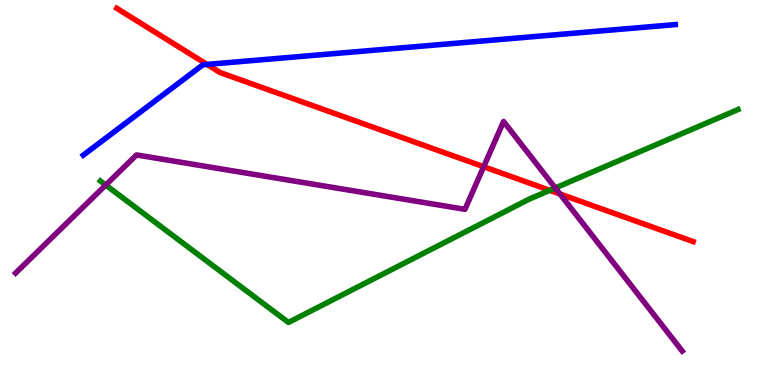[{'lines': ['blue', 'red'], 'intersections': [{'x': 2.67, 'y': 8.33}]}, {'lines': ['green', 'red'], 'intersections': [{'x': 7.09, 'y': 5.06}]}, {'lines': ['purple', 'red'], 'intersections': [{'x': 6.24, 'y': 5.67}, {'x': 7.23, 'y': 4.96}]}, {'lines': ['blue', 'green'], 'intersections': []}, {'lines': ['blue', 'purple'], 'intersections': []}, {'lines': ['green', 'purple'], 'intersections': [{'x': 1.36, 'y': 5.19}, {'x': 7.16, 'y': 5.12}]}]